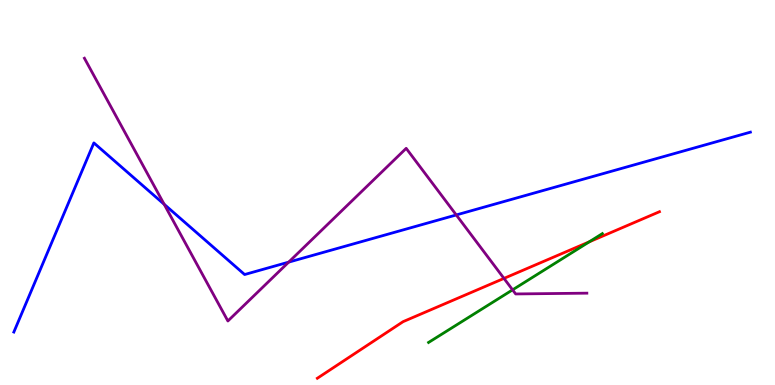[{'lines': ['blue', 'red'], 'intersections': []}, {'lines': ['green', 'red'], 'intersections': [{'x': 7.6, 'y': 3.72}]}, {'lines': ['purple', 'red'], 'intersections': [{'x': 6.5, 'y': 2.77}]}, {'lines': ['blue', 'green'], 'intersections': []}, {'lines': ['blue', 'purple'], 'intersections': [{'x': 2.12, 'y': 4.69}, {'x': 3.72, 'y': 3.19}, {'x': 5.89, 'y': 4.42}]}, {'lines': ['green', 'purple'], 'intersections': [{'x': 6.61, 'y': 2.47}]}]